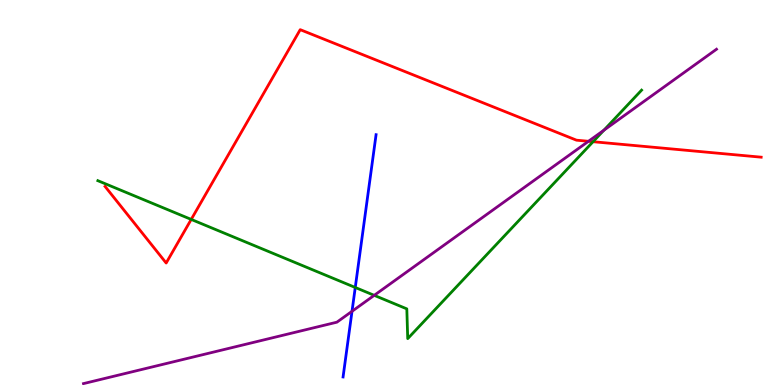[{'lines': ['blue', 'red'], 'intersections': []}, {'lines': ['green', 'red'], 'intersections': [{'x': 2.47, 'y': 4.3}, {'x': 7.65, 'y': 6.32}]}, {'lines': ['purple', 'red'], 'intersections': [{'x': 7.59, 'y': 6.33}]}, {'lines': ['blue', 'green'], 'intersections': [{'x': 4.58, 'y': 2.53}]}, {'lines': ['blue', 'purple'], 'intersections': [{'x': 4.54, 'y': 1.91}]}, {'lines': ['green', 'purple'], 'intersections': [{'x': 4.83, 'y': 2.33}, {'x': 7.79, 'y': 6.62}]}]